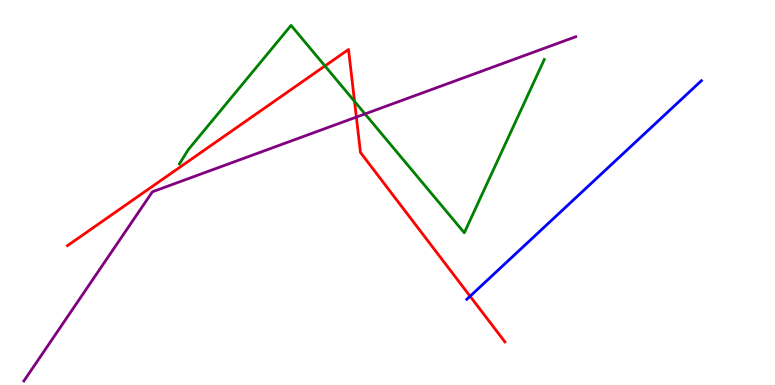[{'lines': ['blue', 'red'], 'intersections': [{'x': 6.07, 'y': 2.31}]}, {'lines': ['green', 'red'], 'intersections': [{'x': 4.19, 'y': 8.29}, {'x': 4.57, 'y': 7.37}]}, {'lines': ['purple', 'red'], 'intersections': [{'x': 4.6, 'y': 6.96}]}, {'lines': ['blue', 'green'], 'intersections': []}, {'lines': ['blue', 'purple'], 'intersections': []}, {'lines': ['green', 'purple'], 'intersections': [{'x': 4.71, 'y': 7.04}]}]